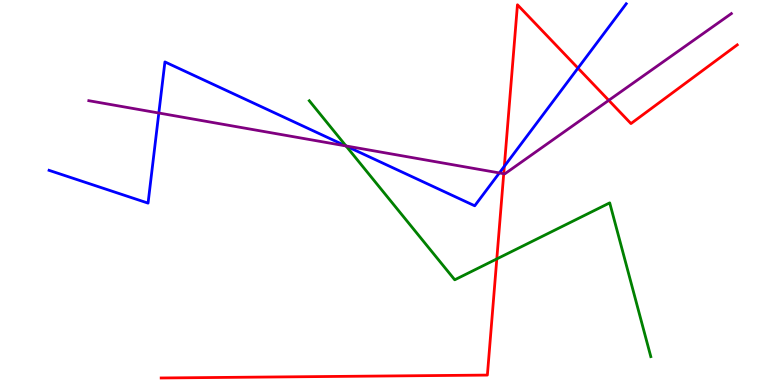[{'lines': ['blue', 'red'], 'intersections': [{'x': 6.51, 'y': 5.68}, {'x': 7.46, 'y': 8.23}]}, {'lines': ['green', 'red'], 'intersections': [{'x': 6.41, 'y': 3.27}]}, {'lines': ['purple', 'red'], 'intersections': [{'x': 6.5, 'y': 5.49}, {'x': 7.85, 'y': 7.39}]}, {'lines': ['blue', 'green'], 'intersections': [{'x': 4.47, 'y': 6.21}]}, {'lines': ['blue', 'purple'], 'intersections': [{'x': 2.05, 'y': 7.06}, {'x': 4.46, 'y': 6.21}, {'x': 6.44, 'y': 5.51}]}, {'lines': ['green', 'purple'], 'intersections': [{'x': 4.46, 'y': 6.21}]}]